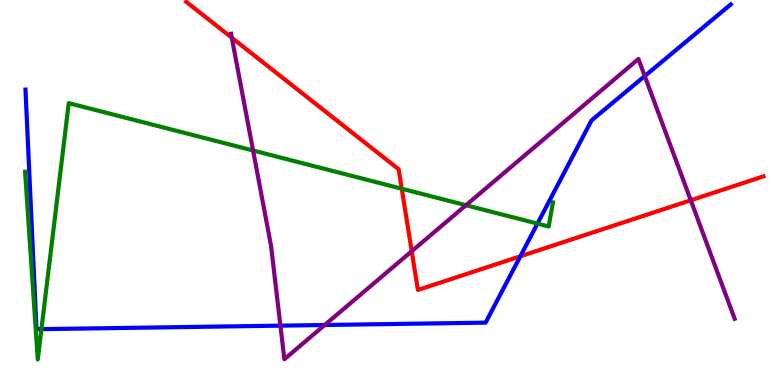[{'lines': ['blue', 'red'], 'intersections': [{'x': 6.71, 'y': 3.34}]}, {'lines': ['green', 'red'], 'intersections': [{'x': 5.18, 'y': 5.1}]}, {'lines': ['purple', 'red'], 'intersections': [{'x': 2.99, 'y': 9.02}, {'x': 5.31, 'y': 3.47}, {'x': 8.91, 'y': 4.8}]}, {'lines': ['blue', 'green'], 'intersections': [{'x': 0.535, 'y': 1.45}, {'x': 6.94, 'y': 4.19}]}, {'lines': ['blue', 'purple'], 'intersections': [{'x': 3.62, 'y': 1.54}, {'x': 4.19, 'y': 1.56}, {'x': 8.32, 'y': 8.02}]}, {'lines': ['green', 'purple'], 'intersections': [{'x': 3.27, 'y': 6.09}, {'x': 6.01, 'y': 4.67}]}]